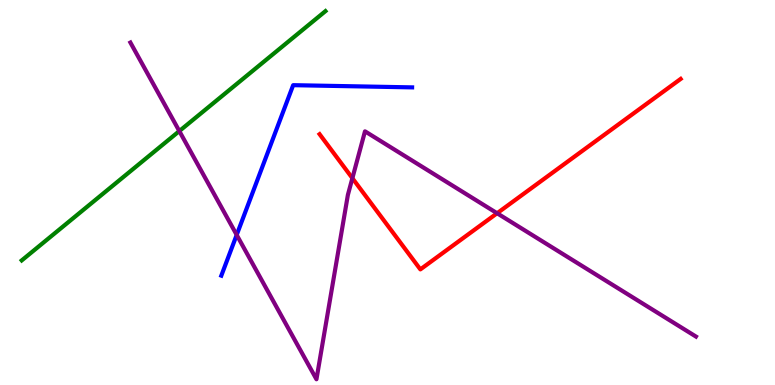[{'lines': ['blue', 'red'], 'intersections': []}, {'lines': ['green', 'red'], 'intersections': []}, {'lines': ['purple', 'red'], 'intersections': [{'x': 4.55, 'y': 5.37}, {'x': 6.41, 'y': 4.46}]}, {'lines': ['blue', 'green'], 'intersections': []}, {'lines': ['blue', 'purple'], 'intersections': [{'x': 3.05, 'y': 3.9}]}, {'lines': ['green', 'purple'], 'intersections': [{'x': 2.31, 'y': 6.6}]}]